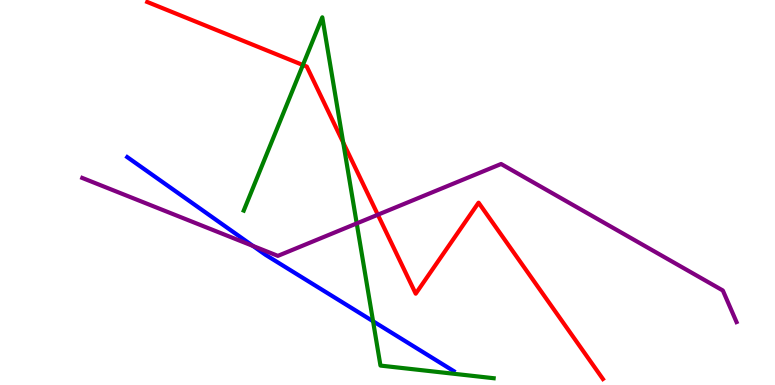[{'lines': ['blue', 'red'], 'intersections': []}, {'lines': ['green', 'red'], 'intersections': [{'x': 3.91, 'y': 8.31}, {'x': 4.43, 'y': 6.3}]}, {'lines': ['purple', 'red'], 'intersections': [{'x': 4.88, 'y': 4.42}]}, {'lines': ['blue', 'green'], 'intersections': [{'x': 4.81, 'y': 1.66}]}, {'lines': ['blue', 'purple'], 'intersections': [{'x': 3.26, 'y': 3.61}]}, {'lines': ['green', 'purple'], 'intersections': [{'x': 4.6, 'y': 4.2}]}]